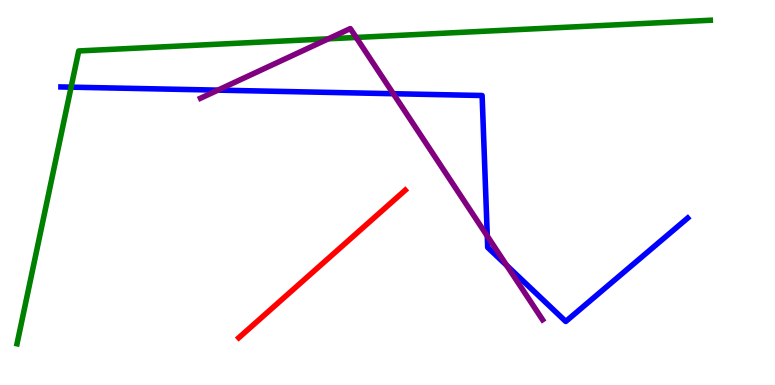[{'lines': ['blue', 'red'], 'intersections': []}, {'lines': ['green', 'red'], 'intersections': []}, {'lines': ['purple', 'red'], 'intersections': []}, {'lines': ['blue', 'green'], 'intersections': [{'x': 0.917, 'y': 7.74}]}, {'lines': ['blue', 'purple'], 'intersections': [{'x': 2.81, 'y': 7.66}, {'x': 5.08, 'y': 7.57}, {'x': 6.29, 'y': 3.87}, {'x': 6.54, 'y': 3.11}]}, {'lines': ['green', 'purple'], 'intersections': [{'x': 4.24, 'y': 8.99}, {'x': 4.6, 'y': 9.03}]}]